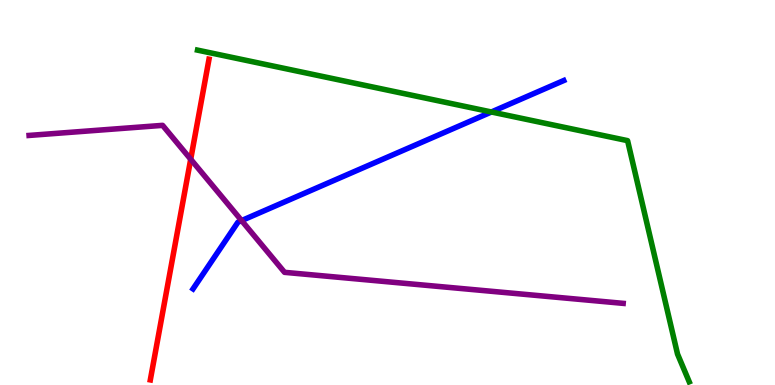[{'lines': ['blue', 'red'], 'intersections': []}, {'lines': ['green', 'red'], 'intersections': []}, {'lines': ['purple', 'red'], 'intersections': [{'x': 2.46, 'y': 5.86}]}, {'lines': ['blue', 'green'], 'intersections': [{'x': 6.34, 'y': 7.09}]}, {'lines': ['blue', 'purple'], 'intersections': [{'x': 3.12, 'y': 4.27}]}, {'lines': ['green', 'purple'], 'intersections': []}]